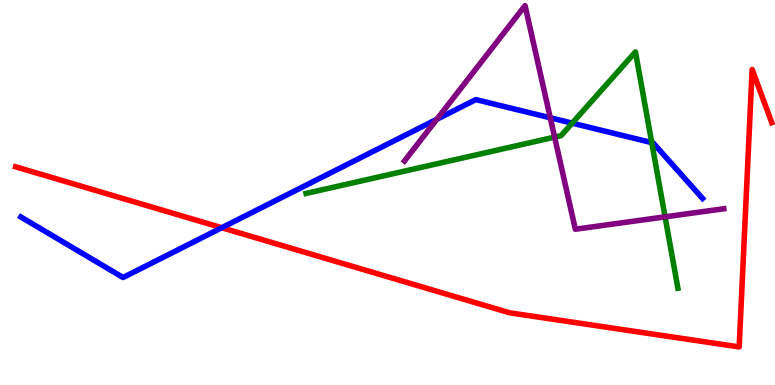[{'lines': ['blue', 'red'], 'intersections': [{'x': 2.86, 'y': 4.09}]}, {'lines': ['green', 'red'], 'intersections': []}, {'lines': ['purple', 'red'], 'intersections': []}, {'lines': ['blue', 'green'], 'intersections': [{'x': 7.38, 'y': 6.8}, {'x': 8.41, 'y': 6.3}]}, {'lines': ['blue', 'purple'], 'intersections': [{'x': 5.64, 'y': 6.9}, {'x': 7.1, 'y': 6.94}]}, {'lines': ['green', 'purple'], 'intersections': [{'x': 7.16, 'y': 6.44}, {'x': 8.58, 'y': 4.37}]}]